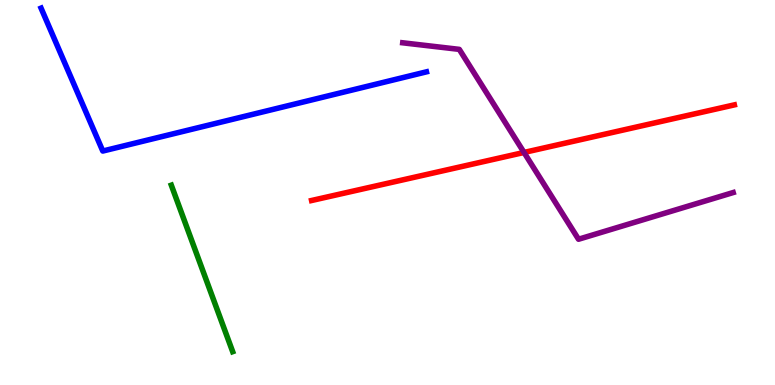[{'lines': ['blue', 'red'], 'intersections': []}, {'lines': ['green', 'red'], 'intersections': []}, {'lines': ['purple', 'red'], 'intersections': [{'x': 6.76, 'y': 6.04}]}, {'lines': ['blue', 'green'], 'intersections': []}, {'lines': ['blue', 'purple'], 'intersections': []}, {'lines': ['green', 'purple'], 'intersections': []}]